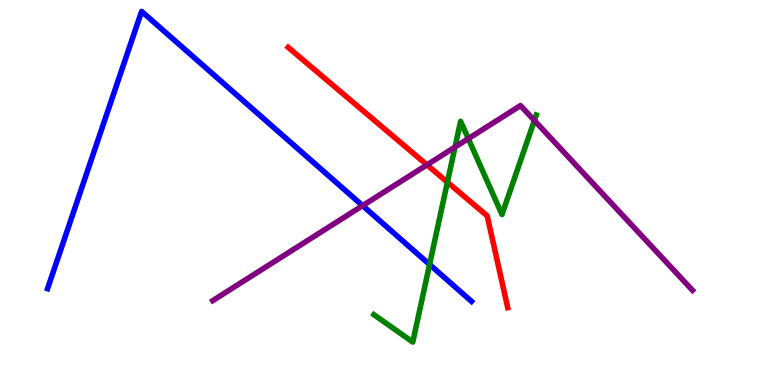[{'lines': ['blue', 'red'], 'intersections': []}, {'lines': ['green', 'red'], 'intersections': [{'x': 5.77, 'y': 5.27}]}, {'lines': ['purple', 'red'], 'intersections': [{'x': 5.51, 'y': 5.72}]}, {'lines': ['blue', 'green'], 'intersections': [{'x': 5.54, 'y': 3.13}]}, {'lines': ['blue', 'purple'], 'intersections': [{'x': 4.68, 'y': 4.66}]}, {'lines': ['green', 'purple'], 'intersections': [{'x': 5.87, 'y': 6.18}, {'x': 6.04, 'y': 6.4}, {'x': 6.9, 'y': 6.87}]}]